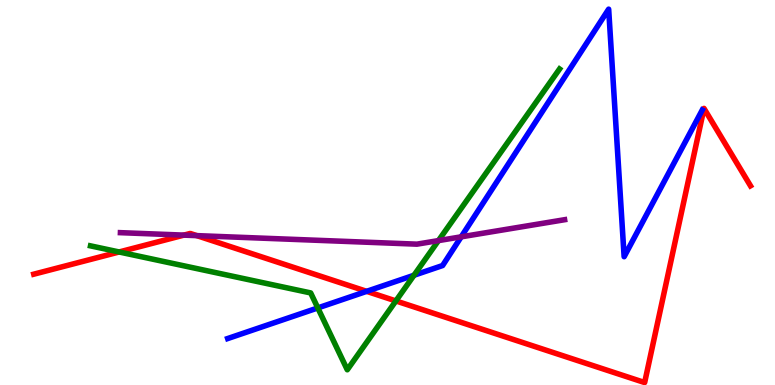[{'lines': ['blue', 'red'], 'intersections': [{'x': 4.73, 'y': 2.43}]}, {'lines': ['green', 'red'], 'intersections': [{'x': 1.54, 'y': 3.46}, {'x': 5.11, 'y': 2.18}]}, {'lines': ['purple', 'red'], 'intersections': [{'x': 2.37, 'y': 3.89}, {'x': 2.54, 'y': 3.88}]}, {'lines': ['blue', 'green'], 'intersections': [{'x': 4.1, 'y': 2.0}, {'x': 5.34, 'y': 2.85}]}, {'lines': ['blue', 'purple'], 'intersections': [{'x': 5.95, 'y': 3.85}]}, {'lines': ['green', 'purple'], 'intersections': [{'x': 5.66, 'y': 3.75}]}]